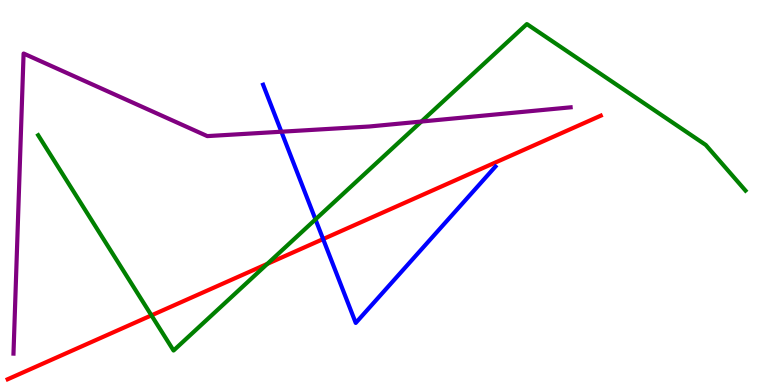[{'lines': ['blue', 'red'], 'intersections': [{'x': 4.17, 'y': 3.79}]}, {'lines': ['green', 'red'], 'intersections': [{'x': 1.95, 'y': 1.81}, {'x': 3.45, 'y': 3.15}]}, {'lines': ['purple', 'red'], 'intersections': []}, {'lines': ['blue', 'green'], 'intersections': [{'x': 4.07, 'y': 4.3}]}, {'lines': ['blue', 'purple'], 'intersections': [{'x': 3.63, 'y': 6.58}]}, {'lines': ['green', 'purple'], 'intersections': [{'x': 5.44, 'y': 6.84}]}]